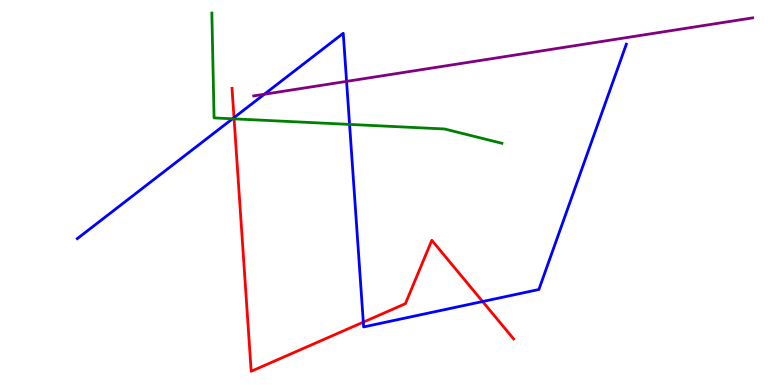[{'lines': ['blue', 'red'], 'intersections': [{'x': 3.02, 'y': 6.94}, {'x': 4.69, 'y': 1.63}, {'x': 6.23, 'y': 2.17}]}, {'lines': ['green', 'red'], 'intersections': [{'x': 3.02, 'y': 6.91}]}, {'lines': ['purple', 'red'], 'intersections': []}, {'lines': ['blue', 'green'], 'intersections': [{'x': 3.0, 'y': 6.91}, {'x': 4.51, 'y': 6.77}]}, {'lines': ['blue', 'purple'], 'intersections': [{'x': 3.41, 'y': 7.55}, {'x': 4.47, 'y': 7.89}]}, {'lines': ['green', 'purple'], 'intersections': []}]